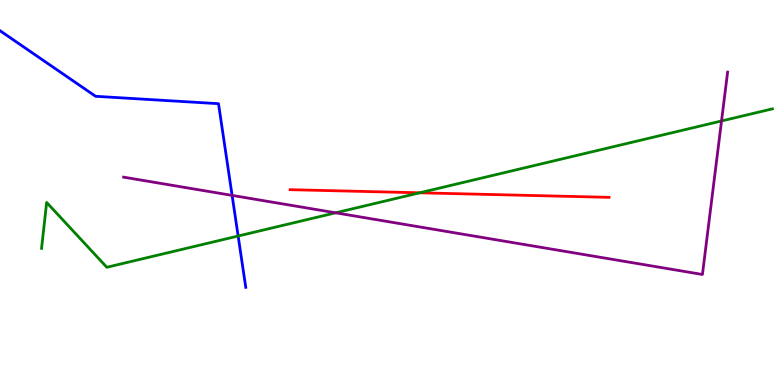[{'lines': ['blue', 'red'], 'intersections': []}, {'lines': ['green', 'red'], 'intersections': [{'x': 5.42, 'y': 4.99}]}, {'lines': ['purple', 'red'], 'intersections': []}, {'lines': ['blue', 'green'], 'intersections': [{'x': 3.07, 'y': 3.87}]}, {'lines': ['blue', 'purple'], 'intersections': [{'x': 2.99, 'y': 4.92}]}, {'lines': ['green', 'purple'], 'intersections': [{'x': 4.33, 'y': 4.47}, {'x': 9.31, 'y': 6.86}]}]